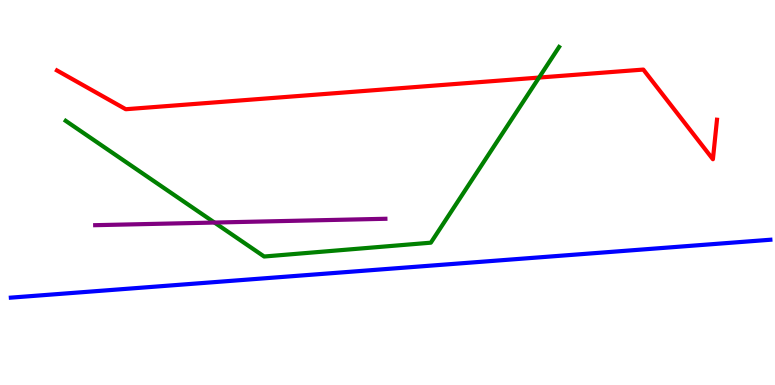[{'lines': ['blue', 'red'], 'intersections': []}, {'lines': ['green', 'red'], 'intersections': [{'x': 6.96, 'y': 7.99}]}, {'lines': ['purple', 'red'], 'intersections': []}, {'lines': ['blue', 'green'], 'intersections': []}, {'lines': ['blue', 'purple'], 'intersections': []}, {'lines': ['green', 'purple'], 'intersections': [{'x': 2.77, 'y': 4.22}]}]